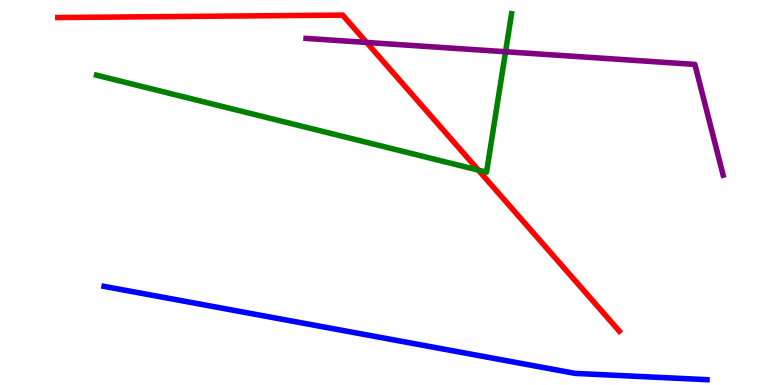[{'lines': ['blue', 'red'], 'intersections': []}, {'lines': ['green', 'red'], 'intersections': [{'x': 6.17, 'y': 5.58}]}, {'lines': ['purple', 'red'], 'intersections': [{'x': 4.73, 'y': 8.9}]}, {'lines': ['blue', 'green'], 'intersections': []}, {'lines': ['blue', 'purple'], 'intersections': []}, {'lines': ['green', 'purple'], 'intersections': [{'x': 6.52, 'y': 8.66}]}]